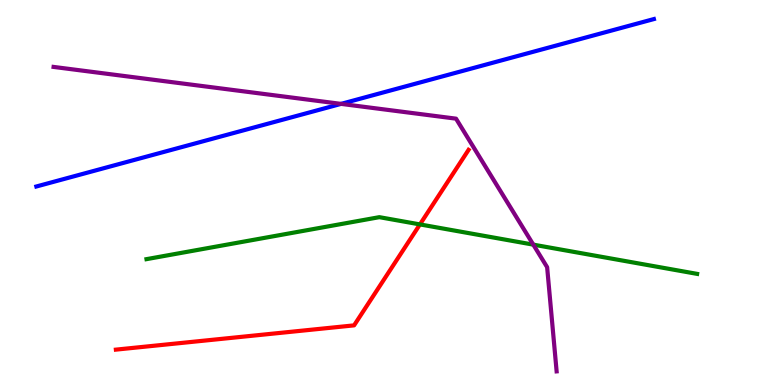[{'lines': ['blue', 'red'], 'intersections': []}, {'lines': ['green', 'red'], 'intersections': [{'x': 5.42, 'y': 4.17}]}, {'lines': ['purple', 'red'], 'intersections': []}, {'lines': ['blue', 'green'], 'intersections': []}, {'lines': ['blue', 'purple'], 'intersections': [{'x': 4.4, 'y': 7.3}]}, {'lines': ['green', 'purple'], 'intersections': [{'x': 6.88, 'y': 3.65}]}]